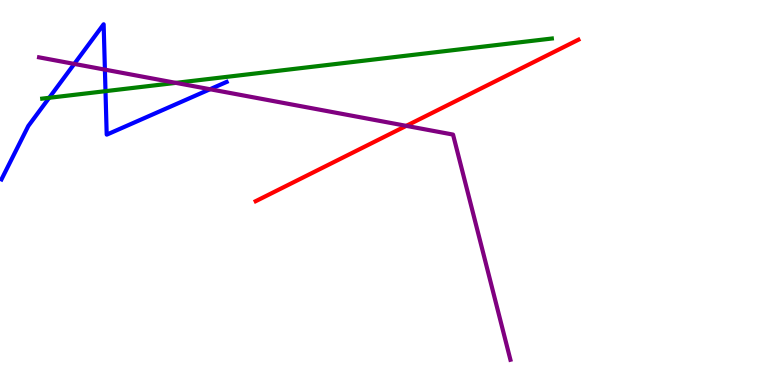[{'lines': ['blue', 'red'], 'intersections': []}, {'lines': ['green', 'red'], 'intersections': []}, {'lines': ['purple', 'red'], 'intersections': [{'x': 5.24, 'y': 6.73}]}, {'lines': ['blue', 'green'], 'intersections': [{'x': 0.635, 'y': 7.46}, {'x': 1.36, 'y': 7.63}]}, {'lines': ['blue', 'purple'], 'intersections': [{'x': 0.958, 'y': 8.34}, {'x': 1.35, 'y': 8.19}, {'x': 2.71, 'y': 7.68}]}, {'lines': ['green', 'purple'], 'intersections': [{'x': 2.27, 'y': 7.85}]}]